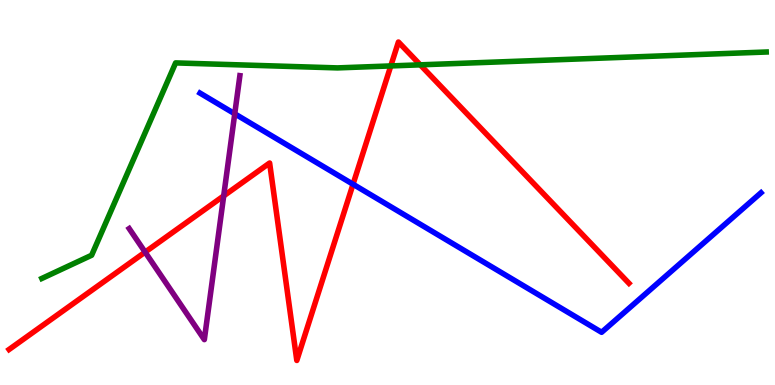[{'lines': ['blue', 'red'], 'intersections': [{'x': 4.56, 'y': 5.21}]}, {'lines': ['green', 'red'], 'intersections': [{'x': 5.04, 'y': 8.29}, {'x': 5.42, 'y': 8.32}]}, {'lines': ['purple', 'red'], 'intersections': [{'x': 1.87, 'y': 3.45}, {'x': 2.89, 'y': 4.91}]}, {'lines': ['blue', 'green'], 'intersections': []}, {'lines': ['blue', 'purple'], 'intersections': [{'x': 3.03, 'y': 7.04}]}, {'lines': ['green', 'purple'], 'intersections': []}]